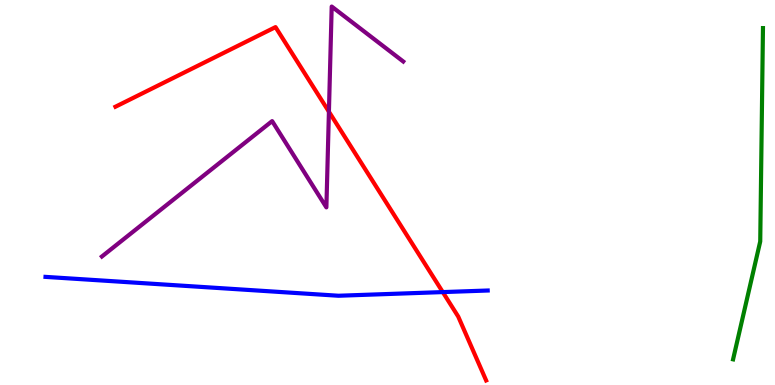[{'lines': ['blue', 'red'], 'intersections': [{'x': 5.71, 'y': 2.41}]}, {'lines': ['green', 'red'], 'intersections': []}, {'lines': ['purple', 'red'], 'intersections': [{'x': 4.24, 'y': 7.1}]}, {'lines': ['blue', 'green'], 'intersections': []}, {'lines': ['blue', 'purple'], 'intersections': []}, {'lines': ['green', 'purple'], 'intersections': []}]